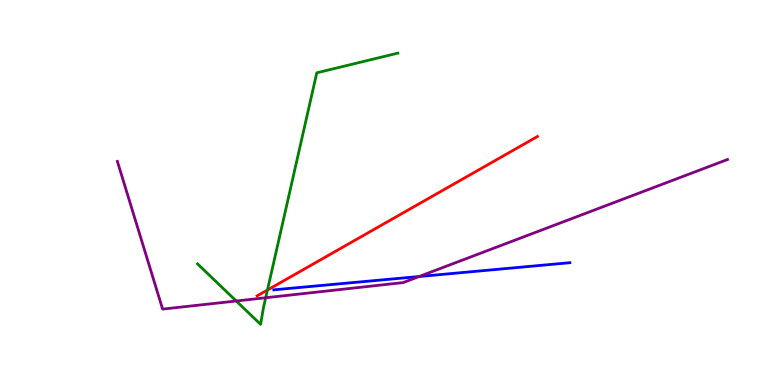[{'lines': ['blue', 'red'], 'intersections': []}, {'lines': ['green', 'red'], 'intersections': [{'x': 3.45, 'y': 2.47}]}, {'lines': ['purple', 'red'], 'intersections': []}, {'lines': ['blue', 'green'], 'intersections': []}, {'lines': ['blue', 'purple'], 'intersections': [{'x': 5.41, 'y': 2.82}]}, {'lines': ['green', 'purple'], 'intersections': [{'x': 3.05, 'y': 2.18}, {'x': 3.43, 'y': 2.27}]}]